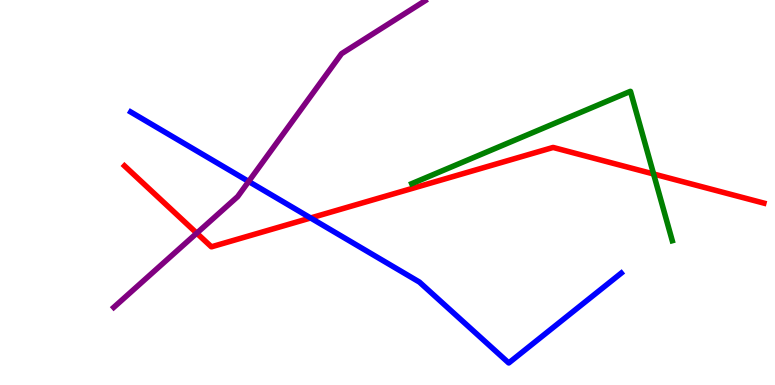[{'lines': ['blue', 'red'], 'intersections': [{'x': 4.01, 'y': 4.34}]}, {'lines': ['green', 'red'], 'intersections': [{'x': 8.43, 'y': 5.48}]}, {'lines': ['purple', 'red'], 'intersections': [{'x': 2.54, 'y': 3.94}]}, {'lines': ['blue', 'green'], 'intersections': []}, {'lines': ['blue', 'purple'], 'intersections': [{'x': 3.21, 'y': 5.29}]}, {'lines': ['green', 'purple'], 'intersections': []}]